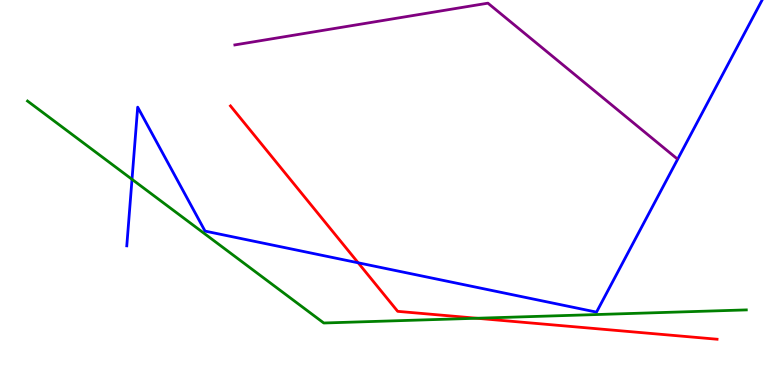[{'lines': ['blue', 'red'], 'intersections': [{'x': 4.62, 'y': 3.17}]}, {'lines': ['green', 'red'], 'intersections': [{'x': 6.15, 'y': 1.73}]}, {'lines': ['purple', 'red'], 'intersections': []}, {'lines': ['blue', 'green'], 'intersections': [{'x': 1.7, 'y': 5.34}]}, {'lines': ['blue', 'purple'], 'intersections': []}, {'lines': ['green', 'purple'], 'intersections': []}]